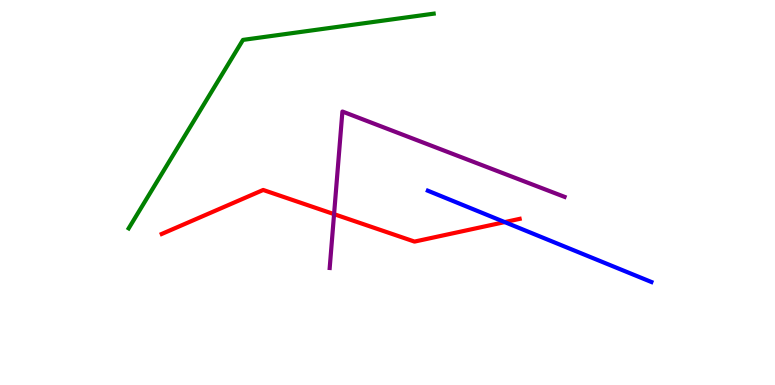[{'lines': ['blue', 'red'], 'intersections': [{'x': 6.51, 'y': 4.23}]}, {'lines': ['green', 'red'], 'intersections': []}, {'lines': ['purple', 'red'], 'intersections': [{'x': 4.31, 'y': 4.44}]}, {'lines': ['blue', 'green'], 'intersections': []}, {'lines': ['blue', 'purple'], 'intersections': []}, {'lines': ['green', 'purple'], 'intersections': []}]